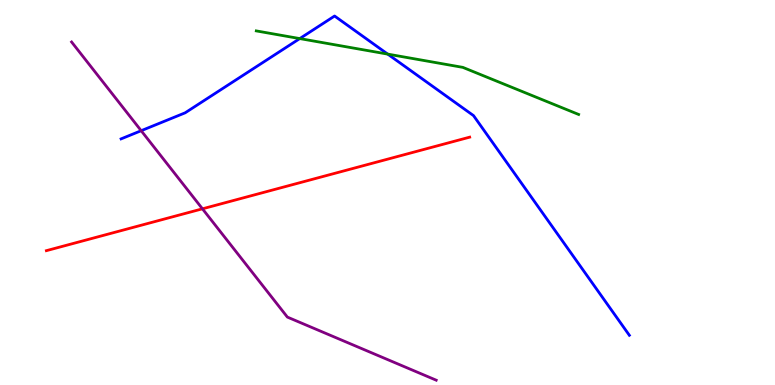[{'lines': ['blue', 'red'], 'intersections': []}, {'lines': ['green', 'red'], 'intersections': []}, {'lines': ['purple', 'red'], 'intersections': [{'x': 2.61, 'y': 4.58}]}, {'lines': ['blue', 'green'], 'intersections': [{'x': 3.87, 'y': 9.0}, {'x': 5.0, 'y': 8.59}]}, {'lines': ['blue', 'purple'], 'intersections': [{'x': 1.82, 'y': 6.61}]}, {'lines': ['green', 'purple'], 'intersections': []}]